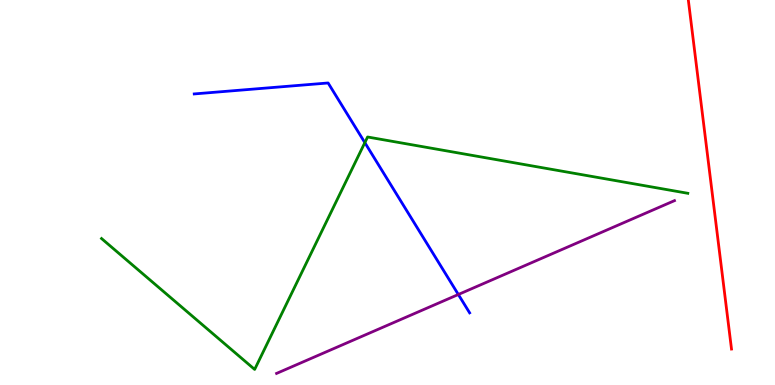[{'lines': ['blue', 'red'], 'intersections': []}, {'lines': ['green', 'red'], 'intersections': []}, {'lines': ['purple', 'red'], 'intersections': []}, {'lines': ['blue', 'green'], 'intersections': [{'x': 4.71, 'y': 6.3}]}, {'lines': ['blue', 'purple'], 'intersections': [{'x': 5.91, 'y': 2.35}]}, {'lines': ['green', 'purple'], 'intersections': []}]